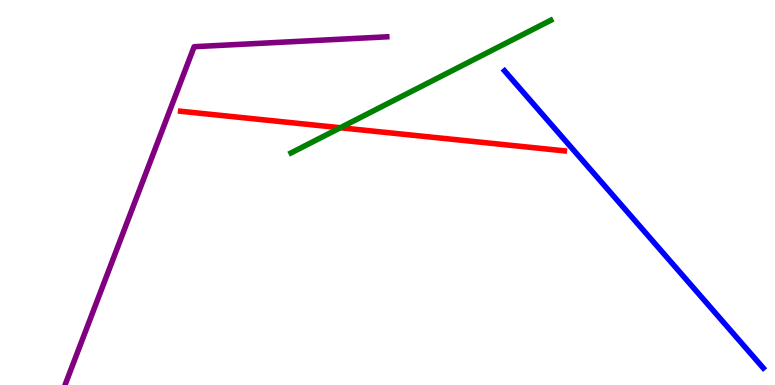[{'lines': ['blue', 'red'], 'intersections': []}, {'lines': ['green', 'red'], 'intersections': [{'x': 4.39, 'y': 6.68}]}, {'lines': ['purple', 'red'], 'intersections': []}, {'lines': ['blue', 'green'], 'intersections': []}, {'lines': ['blue', 'purple'], 'intersections': []}, {'lines': ['green', 'purple'], 'intersections': []}]